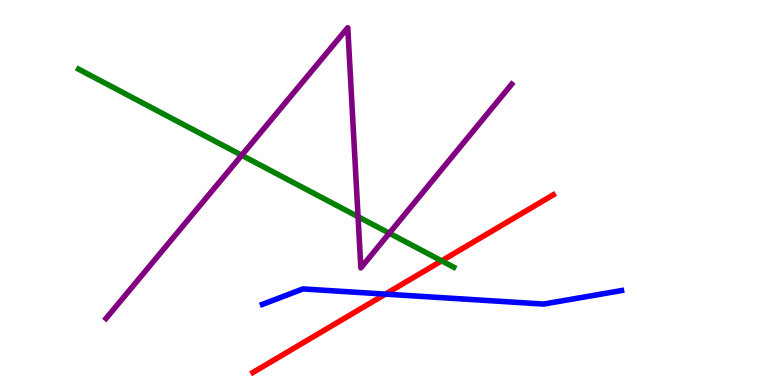[{'lines': ['blue', 'red'], 'intersections': [{'x': 4.97, 'y': 2.36}]}, {'lines': ['green', 'red'], 'intersections': [{'x': 5.7, 'y': 3.22}]}, {'lines': ['purple', 'red'], 'intersections': []}, {'lines': ['blue', 'green'], 'intersections': []}, {'lines': ['blue', 'purple'], 'intersections': []}, {'lines': ['green', 'purple'], 'intersections': [{'x': 3.12, 'y': 5.97}, {'x': 4.62, 'y': 4.37}, {'x': 5.02, 'y': 3.94}]}]